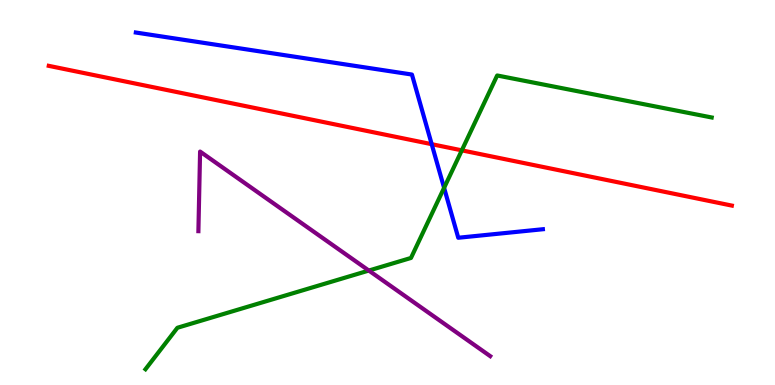[{'lines': ['blue', 'red'], 'intersections': [{'x': 5.57, 'y': 6.25}]}, {'lines': ['green', 'red'], 'intersections': [{'x': 5.96, 'y': 6.09}]}, {'lines': ['purple', 'red'], 'intersections': []}, {'lines': ['blue', 'green'], 'intersections': [{'x': 5.73, 'y': 5.12}]}, {'lines': ['blue', 'purple'], 'intersections': []}, {'lines': ['green', 'purple'], 'intersections': [{'x': 4.76, 'y': 2.97}]}]